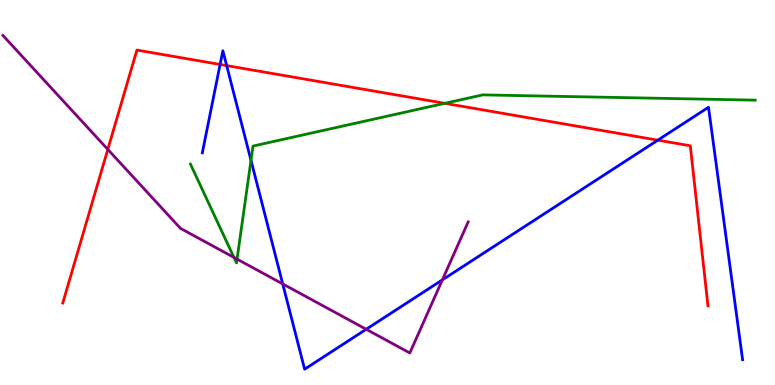[{'lines': ['blue', 'red'], 'intersections': [{'x': 2.84, 'y': 8.33}, {'x': 2.92, 'y': 8.3}, {'x': 8.49, 'y': 6.36}]}, {'lines': ['green', 'red'], 'intersections': [{'x': 5.74, 'y': 7.32}]}, {'lines': ['purple', 'red'], 'intersections': [{'x': 1.39, 'y': 6.12}]}, {'lines': ['blue', 'green'], 'intersections': [{'x': 3.24, 'y': 5.84}]}, {'lines': ['blue', 'purple'], 'intersections': [{'x': 3.65, 'y': 2.63}, {'x': 4.73, 'y': 1.45}, {'x': 5.71, 'y': 2.73}]}, {'lines': ['green', 'purple'], 'intersections': [{'x': 3.02, 'y': 3.31}, {'x': 3.06, 'y': 3.27}]}]